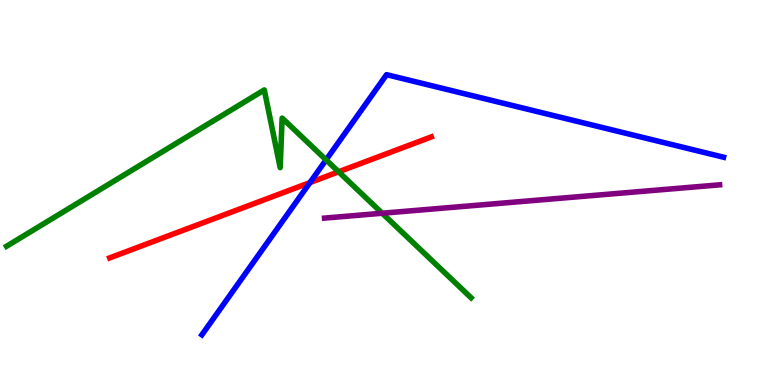[{'lines': ['blue', 'red'], 'intersections': [{'x': 4.0, 'y': 5.26}]}, {'lines': ['green', 'red'], 'intersections': [{'x': 4.37, 'y': 5.54}]}, {'lines': ['purple', 'red'], 'intersections': []}, {'lines': ['blue', 'green'], 'intersections': [{'x': 4.21, 'y': 5.85}]}, {'lines': ['blue', 'purple'], 'intersections': []}, {'lines': ['green', 'purple'], 'intersections': [{'x': 4.93, 'y': 4.46}]}]